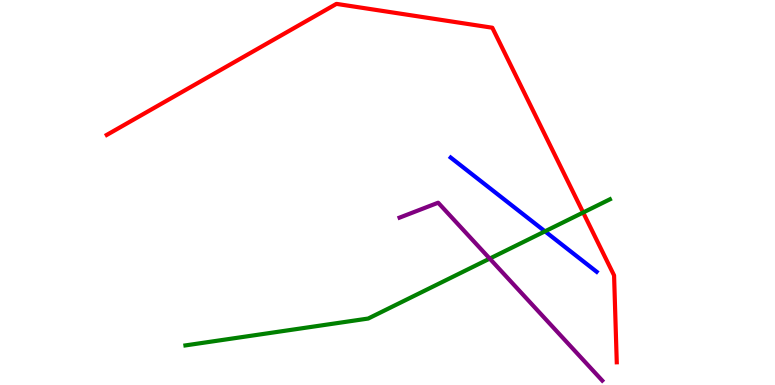[{'lines': ['blue', 'red'], 'intersections': []}, {'lines': ['green', 'red'], 'intersections': [{'x': 7.52, 'y': 4.48}]}, {'lines': ['purple', 'red'], 'intersections': []}, {'lines': ['blue', 'green'], 'intersections': [{'x': 7.03, 'y': 3.99}]}, {'lines': ['blue', 'purple'], 'intersections': []}, {'lines': ['green', 'purple'], 'intersections': [{'x': 6.32, 'y': 3.28}]}]